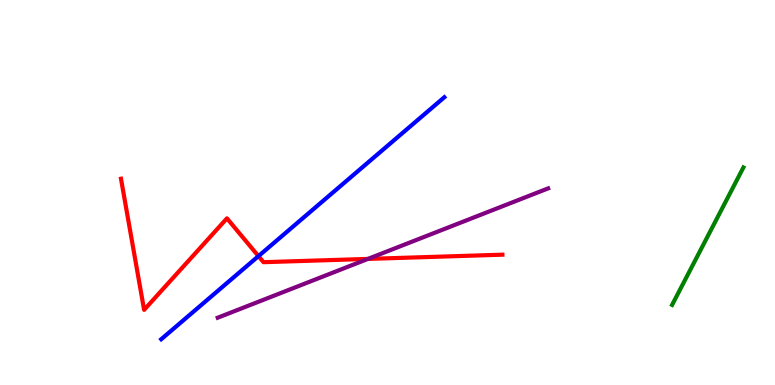[{'lines': ['blue', 'red'], 'intersections': [{'x': 3.33, 'y': 3.35}]}, {'lines': ['green', 'red'], 'intersections': []}, {'lines': ['purple', 'red'], 'intersections': [{'x': 4.75, 'y': 3.28}]}, {'lines': ['blue', 'green'], 'intersections': []}, {'lines': ['blue', 'purple'], 'intersections': []}, {'lines': ['green', 'purple'], 'intersections': []}]